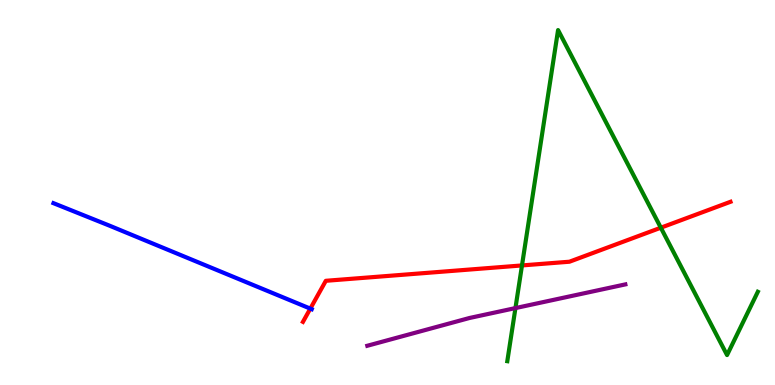[{'lines': ['blue', 'red'], 'intersections': [{'x': 4.0, 'y': 1.98}]}, {'lines': ['green', 'red'], 'intersections': [{'x': 6.74, 'y': 3.11}, {'x': 8.53, 'y': 4.09}]}, {'lines': ['purple', 'red'], 'intersections': []}, {'lines': ['blue', 'green'], 'intersections': []}, {'lines': ['blue', 'purple'], 'intersections': []}, {'lines': ['green', 'purple'], 'intersections': [{'x': 6.65, 'y': 2.0}]}]